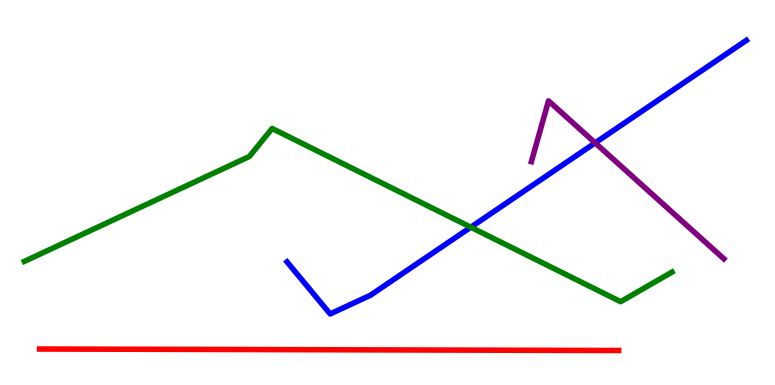[{'lines': ['blue', 'red'], 'intersections': []}, {'lines': ['green', 'red'], 'intersections': []}, {'lines': ['purple', 'red'], 'intersections': []}, {'lines': ['blue', 'green'], 'intersections': [{'x': 6.07, 'y': 4.1}]}, {'lines': ['blue', 'purple'], 'intersections': [{'x': 7.68, 'y': 6.29}]}, {'lines': ['green', 'purple'], 'intersections': []}]